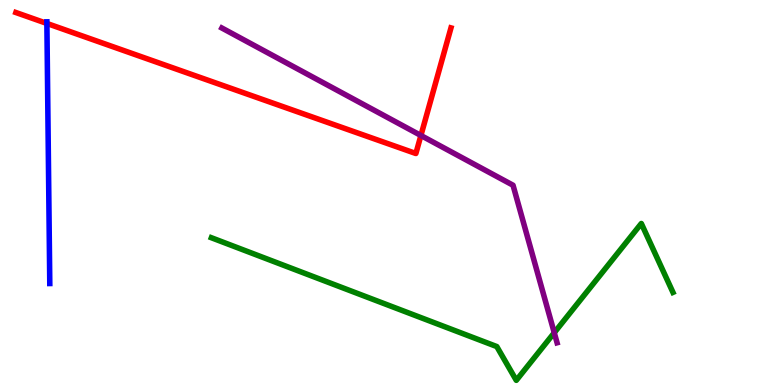[{'lines': ['blue', 'red'], 'intersections': [{'x': 0.605, 'y': 9.39}]}, {'lines': ['green', 'red'], 'intersections': []}, {'lines': ['purple', 'red'], 'intersections': [{'x': 5.43, 'y': 6.48}]}, {'lines': ['blue', 'green'], 'intersections': []}, {'lines': ['blue', 'purple'], 'intersections': []}, {'lines': ['green', 'purple'], 'intersections': [{'x': 7.15, 'y': 1.36}]}]